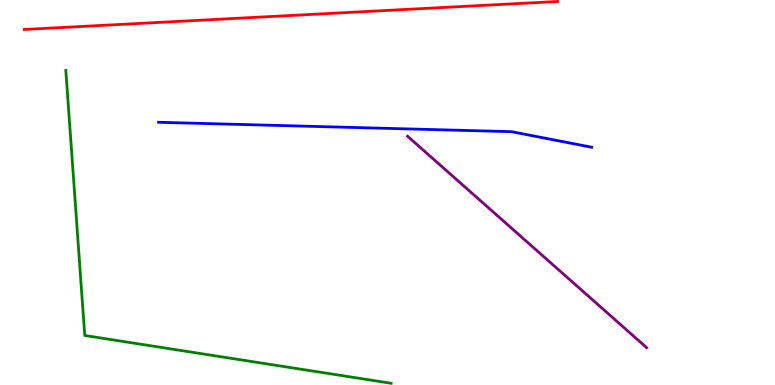[{'lines': ['blue', 'red'], 'intersections': []}, {'lines': ['green', 'red'], 'intersections': []}, {'lines': ['purple', 'red'], 'intersections': []}, {'lines': ['blue', 'green'], 'intersections': []}, {'lines': ['blue', 'purple'], 'intersections': []}, {'lines': ['green', 'purple'], 'intersections': []}]